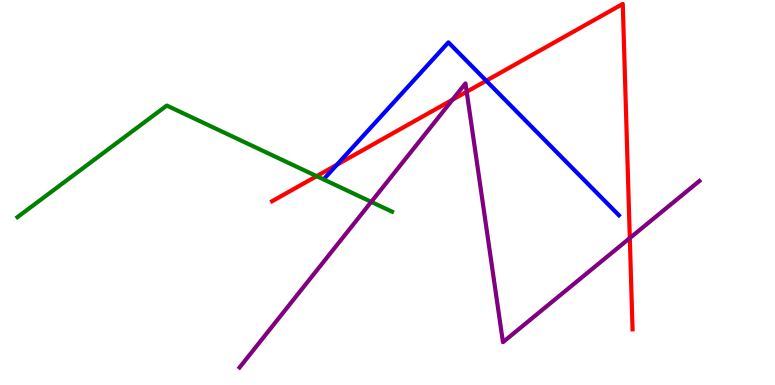[{'lines': ['blue', 'red'], 'intersections': [{'x': 4.35, 'y': 5.72}, {'x': 6.27, 'y': 7.9}]}, {'lines': ['green', 'red'], 'intersections': [{'x': 4.09, 'y': 5.42}]}, {'lines': ['purple', 'red'], 'intersections': [{'x': 5.84, 'y': 7.41}, {'x': 6.02, 'y': 7.62}, {'x': 8.13, 'y': 3.82}]}, {'lines': ['blue', 'green'], 'intersections': []}, {'lines': ['blue', 'purple'], 'intersections': []}, {'lines': ['green', 'purple'], 'intersections': [{'x': 4.79, 'y': 4.76}]}]